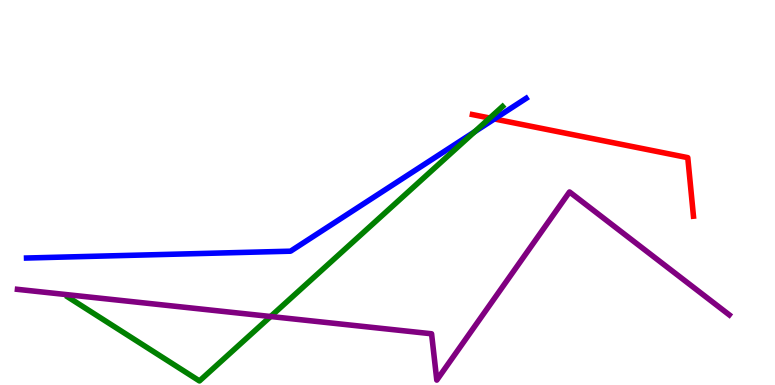[{'lines': ['blue', 'red'], 'intersections': [{'x': 6.38, 'y': 6.91}]}, {'lines': ['green', 'red'], 'intersections': [{'x': 6.32, 'y': 6.93}]}, {'lines': ['purple', 'red'], 'intersections': []}, {'lines': ['blue', 'green'], 'intersections': [{'x': 6.12, 'y': 6.58}]}, {'lines': ['blue', 'purple'], 'intersections': []}, {'lines': ['green', 'purple'], 'intersections': [{'x': 3.49, 'y': 1.78}]}]